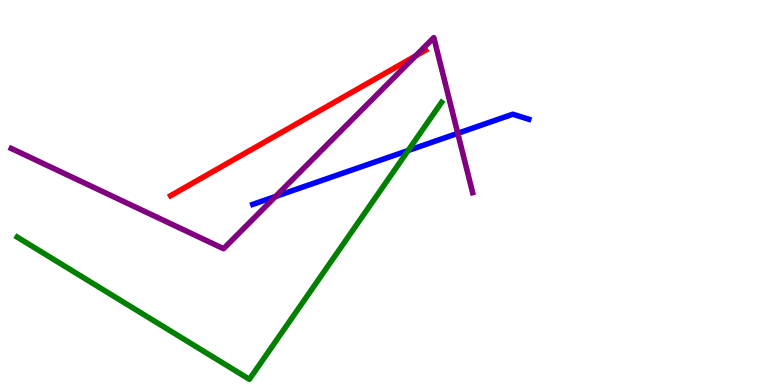[{'lines': ['blue', 'red'], 'intersections': []}, {'lines': ['green', 'red'], 'intersections': []}, {'lines': ['purple', 'red'], 'intersections': [{'x': 5.36, 'y': 8.55}]}, {'lines': ['blue', 'green'], 'intersections': [{'x': 5.27, 'y': 6.09}]}, {'lines': ['blue', 'purple'], 'intersections': [{'x': 3.56, 'y': 4.9}, {'x': 5.91, 'y': 6.54}]}, {'lines': ['green', 'purple'], 'intersections': []}]